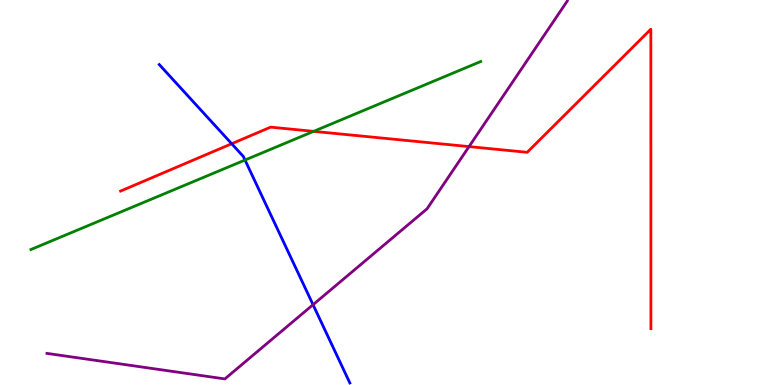[{'lines': ['blue', 'red'], 'intersections': [{'x': 2.99, 'y': 6.27}]}, {'lines': ['green', 'red'], 'intersections': [{'x': 4.05, 'y': 6.59}]}, {'lines': ['purple', 'red'], 'intersections': [{'x': 6.05, 'y': 6.19}]}, {'lines': ['blue', 'green'], 'intersections': [{'x': 3.16, 'y': 5.84}]}, {'lines': ['blue', 'purple'], 'intersections': [{'x': 4.04, 'y': 2.09}]}, {'lines': ['green', 'purple'], 'intersections': []}]